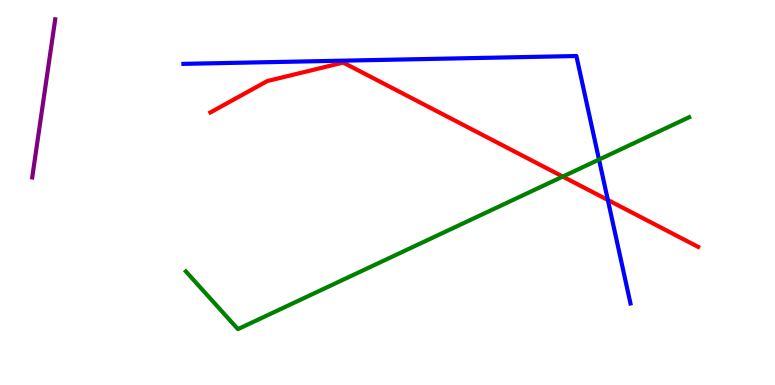[{'lines': ['blue', 'red'], 'intersections': [{'x': 7.84, 'y': 4.81}]}, {'lines': ['green', 'red'], 'intersections': [{'x': 7.26, 'y': 5.41}]}, {'lines': ['purple', 'red'], 'intersections': []}, {'lines': ['blue', 'green'], 'intersections': [{'x': 7.73, 'y': 5.86}]}, {'lines': ['blue', 'purple'], 'intersections': []}, {'lines': ['green', 'purple'], 'intersections': []}]